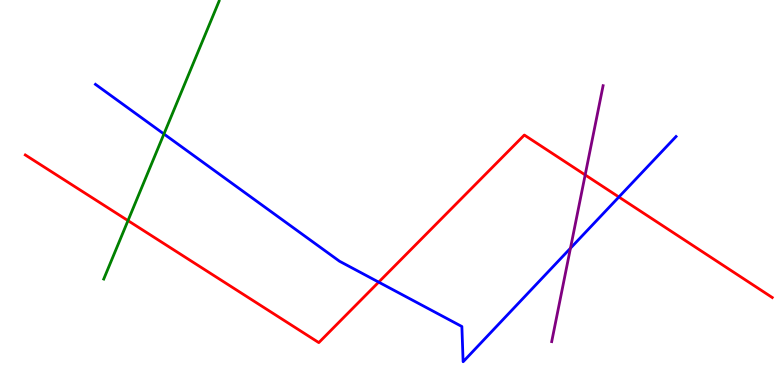[{'lines': ['blue', 'red'], 'intersections': [{'x': 4.89, 'y': 2.67}, {'x': 7.99, 'y': 4.88}]}, {'lines': ['green', 'red'], 'intersections': [{'x': 1.65, 'y': 4.27}]}, {'lines': ['purple', 'red'], 'intersections': [{'x': 7.55, 'y': 5.46}]}, {'lines': ['blue', 'green'], 'intersections': [{'x': 2.12, 'y': 6.52}]}, {'lines': ['blue', 'purple'], 'intersections': [{'x': 7.36, 'y': 3.55}]}, {'lines': ['green', 'purple'], 'intersections': []}]